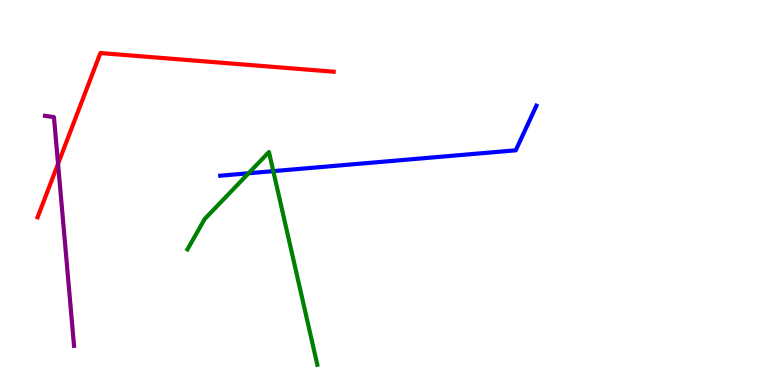[{'lines': ['blue', 'red'], 'intersections': []}, {'lines': ['green', 'red'], 'intersections': []}, {'lines': ['purple', 'red'], 'intersections': [{'x': 0.749, 'y': 5.75}]}, {'lines': ['blue', 'green'], 'intersections': [{'x': 3.21, 'y': 5.5}, {'x': 3.53, 'y': 5.55}]}, {'lines': ['blue', 'purple'], 'intersections': []}, {'lines': ['green', 'purple'], 'intersections': []}]